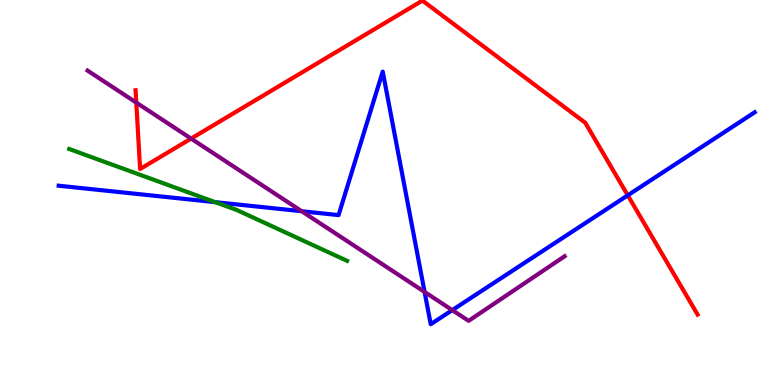[{'lines': ['blue', 'red'], 'intersections': [{'x': 8.1, 'y': 4.93}]}, {'lines': ['green', 'red'], 'intersections': []}, {'lines': ['purple', 'red'], 'intersections': [{'x': 1.76, 'y': 7.34}, {'x': 2.47, 'y': 6.4}]}, {'lines': ['blue', 'green'], 'intersections': [{'x': 2.78, 'y': 4.75}]}, {'lines': ['blue', 'purple'], 'intersections': [{'x': 3.89, 'y': 4.51}, {'x': 5.48, 'y': 2.42}, {'x': 5.84, 'y': 1.95}]}, {'lines': ['green', 'purple'], 'intersections': []}]